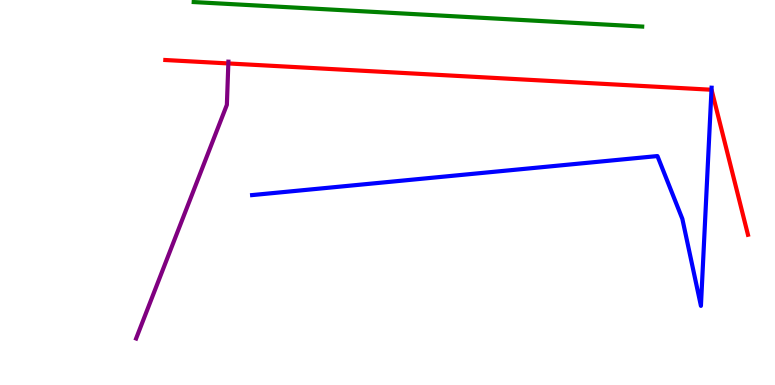[{'lines': ['blue', 'red'], 'intersections': [{'x': 9.18, 'y': 7.67}]}, {'lines': ['green', 'red'], 'intersections': []}, {'lines': ['purple', 'red'], 'intersections': [{'x': 2.95, 'y': 8.35}]}, {'lines': ['blue', 'green'], 'intersections': []}, {'lines': ['blue', 'purple'], 'intersections': []}, {'lines': ['green', 'purple'], 'intersections': []}]